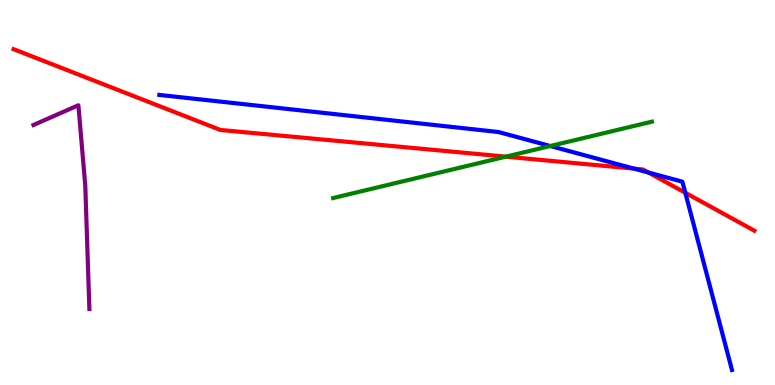[{'lines': ['blue', 'red'], 'intersections': [{'x': 8.18, 'y': 5.62}, {'x': 8.37, 'y': 5.52}, {'x': 8.84, 'y': 4.99}]}, {'lines': ['green', 'red'], 'intersections': [{'x': 6.53, 'y': 5.93}]}, {'lines': ['purple', 'red'], 'intersections': []}, {'lines': ['blue', 'green'], 'intersections': [{'x': 7.1, 'y': 6.21}]}, {'lines': ['blue', 'purple'], 'intersections': []}, {'lines': ['green', 'purple'], 'intersections': []}]